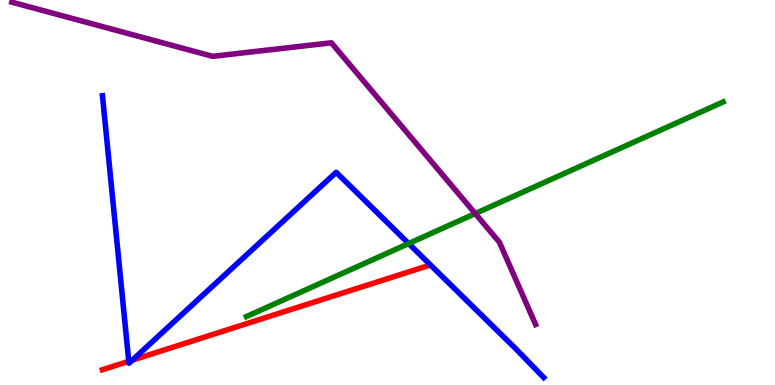[{'lines': ['blue', 'red'], 'intersections': [{'x': 1.66, 'y': 0.616}, {'x': 1.71, 'y': 0.645}]}, {'lines': ['green', 'red'], 'intersections': []}, {'lines': ['purple', 'red'], 'intersections': []}, {'lines': ['blue', 'green'], 'intersections': [{'x': 5.27, 'y': 3.67}]}, {'lines': ['blue', 'purple'], 'intersections': []}, {'lines': ['green', 'purple'], 'intersections': [{'x': 6.13, 'y': 4.45}]}]